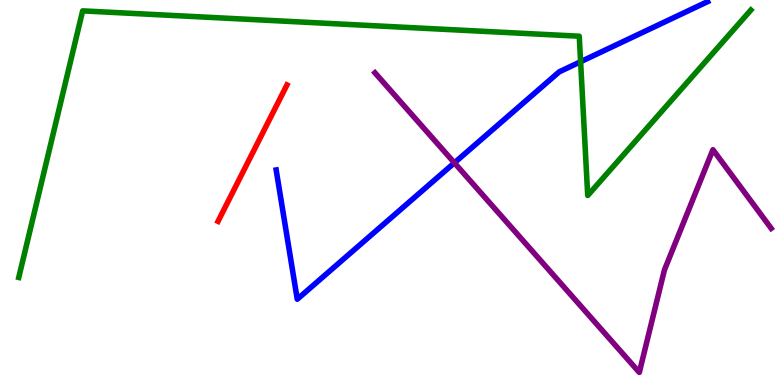[{'lines': ['blue', 'red'], 'intersections': []}, {'lines': ['green', 'red'], 'intersections': []}, {'lines': ['purple', 'red'], 'intersections': []}, {'lines': ['blue', 'green'], 'intersections': [{'x': 7.49, 'y': 8.4}]}, {'lines': ['blue', 'purple'], 'intersections': [{'x': 5.86, 'y': 5.77}]}, {'lines': ['green', 'purple'], 'intersections': []}]